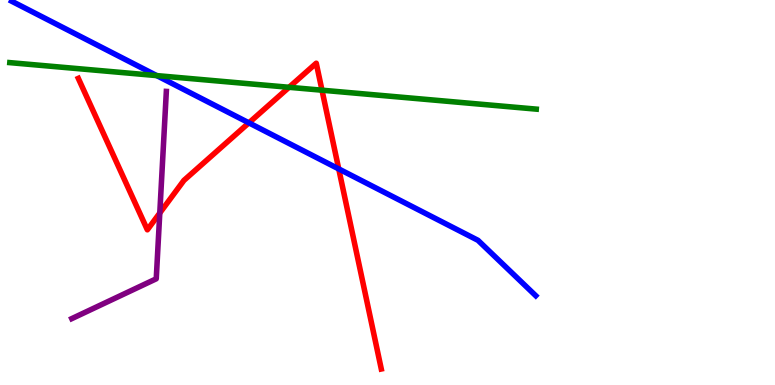[{'lines': ['blue', 'red'], 'intersections': [{'x': 3.21, 'y': 6.81}, {'x': 4.37, 'y': 5.61}]}, {'lines': ['green', 'red'], 'intersections': [{'x': 3.73, 'y': 7.73}, {'x': 4.15, 'y': 7.66}]}, {'lines': ['purple', 'red'], 'intersections': [{'x': 2.06, 'y': 4.47}]}, {'lines': ['blue', 'green'], 'intersections': [{'x': 2.02, 'y': 8.04}]}, {'lines': ['blue', 'purple'], 'intersections': []}, {'lines': ['green', 'purple'], 'intersections': []}]